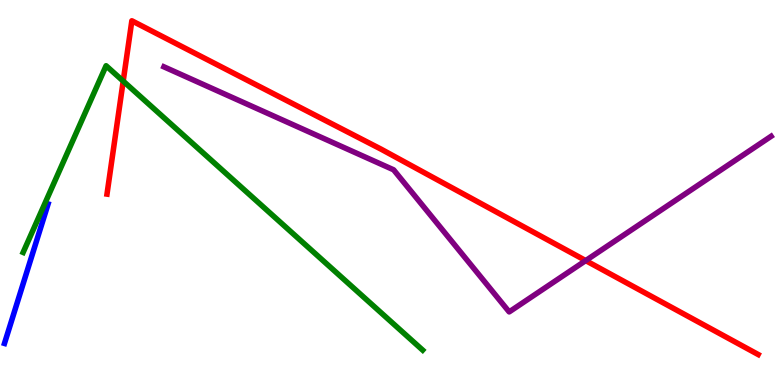[{'lines': ['blue', 'red'], 'intersections': []}, {'lines': ['green', 'red'], 'intersections': [{'x': 1.59, 'y': 7.89}]}, {'lines': ['purple', 'red'], 'intersections': [{'x': 7.56, 'y': 3.23}]}, {'lines': ['blue', 'green'], 'intersections': []}, {'lines': ['blue', 'purple'], 'intersections': []}, {'lines': ['green', 'purple'], 'intersections': []}]